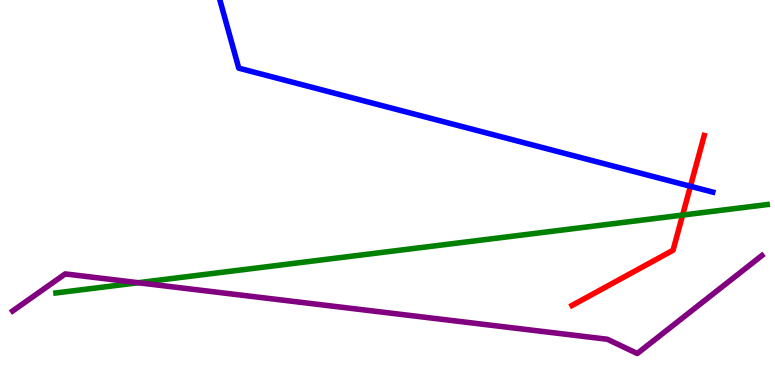[{'lines': ['blue', 'red'], 'intersections': [{'x': 8.91, 'y': 5.16}]}, {'lines': ['green', 'red'], 'intersections': [{'x': 8.81, 'y': 4.41}]}, {'lines': ['purple', 'red'], 'intersections': []}, {'lines': ['blue', 'green'], 'intersections': []}, {'lines': ['blue', 'purple'], 'intersections': []}, {'lines': ['green', 'purple'], 'intersections': [{'x': 1.78, 'y': 2.66}]}]